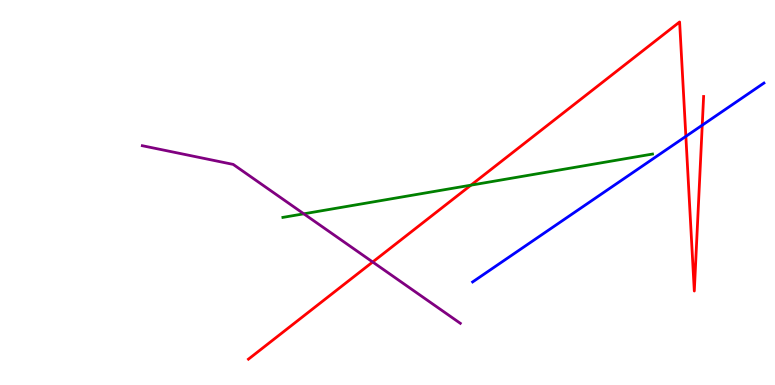[{'lines': ['blue', 'red'], 'intersections': [{'x': 8.85, 'y': 6.46}, {'x': 9.06, 'y': 6.75}]}, {'lines': ['green', 'red'], 'intersections': [{'x': 6.08, 'y': 5.19}]}, {'lines': ['purple', 'red'], 'intersections': [{'x': 4.81, 'y': 3.19}]}, {'lines': ['blue', 'green'], 'intersections': []}, {'lines': ['blue', 'purple'], 'intersections': []}, {'lines': ['green', 'purple'], 'intersections': [{'x': 3.92, 'y': 4.45}]}]